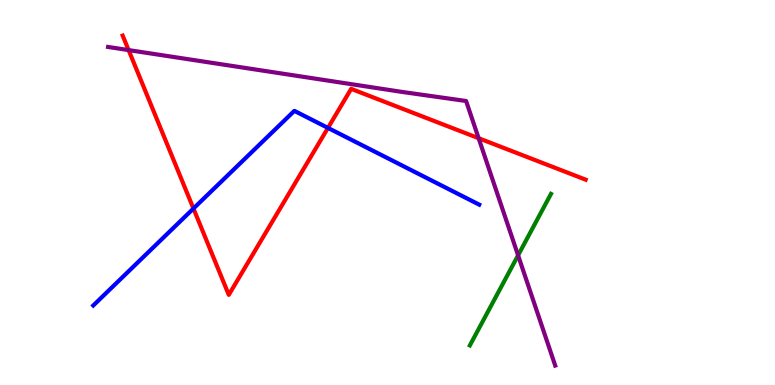[{'lines': ['blue', 'red'], 'intersections': [{'x': 2.5, 'y': 4.58}, {'x': 4.23, 'y': 6.68}]}, {'lines': ['green', 'red'], 'intersections': []}, {'lines': ['purple', 'red'], 'intersections': [{'x': 1.66, 'y': 8.7}, {'x': 6.18, 'y': 6.41}]}, {'lines': ['blue', 'green'], 'intersections': []}, {'lines': ['blue', 'purple'], 'intersections': []}, {'lines': ['green', 'purple'], 'intersections': [{'x': 6.68, 'y': 3.37}]}]